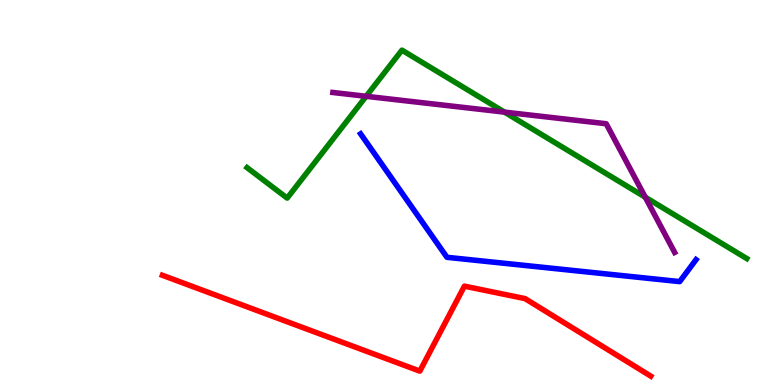[{'lines': ['blue', 'red'], 'intersections': []}, {'lines': ['green', 'red'], 'intersections': []}, {'lines': ['purple', 'red'], 'intersections': []}, {'lines': ['blue', 'green'], 'intersections': []}, {'lines': ['blue', 'purple'], 'intersections': []}, {'lines': ['green', 'purple'], 'intersections': [{'x': 4.72, 'y': 7.5}, {'x': 6.51, 'y': 7.09}, {'x': 8.33, 'y': 4.88}]}]